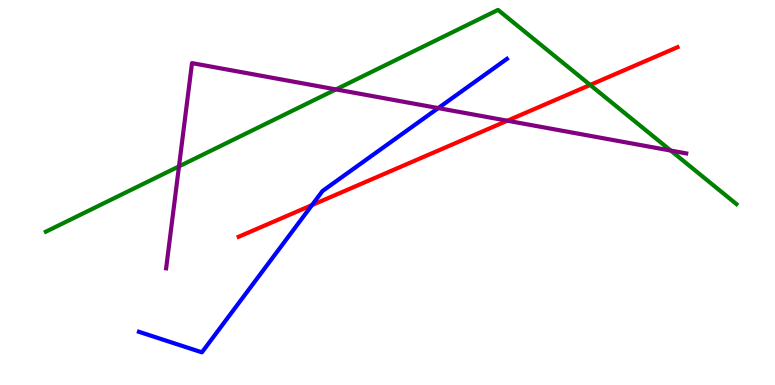[{'lines': ['blue', 'red'], 'intersections': [{'x': 4.03, 'y': 4.67}]}, {'lines': ['green', 'red'], 'intersections': [{'x': 7.61, 'y': 7.79}]}, {'lines': ['purple', 'red'], 'intersections': [{'x': 6.55, 'y': 6.86}]}, {'lines': ['blue', 'green'], 'intersections': []}, {'lines': ['blue', 'purple'], 'intersections': [{'x': 5.65, 'y': 7.19}]}, {'lines': ['green', 'purple'], 'intersections': [{'x': 2.31, 'y': 5.68}, {'x': 4.33, 'y': 7.68}, {'x': 8.65, 'y': 6.09}]}]